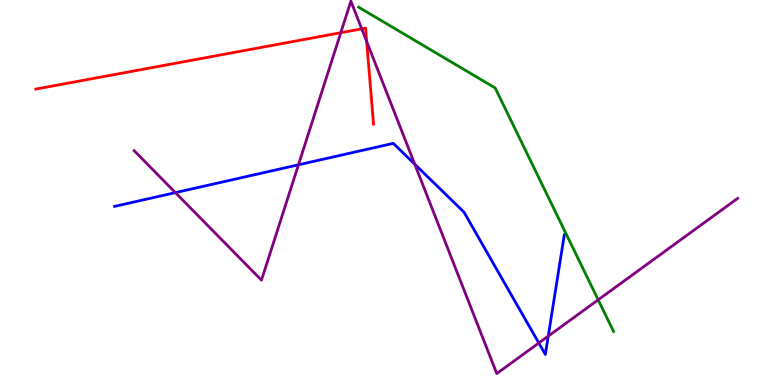[{'lines': ['blue', 'red'], 'intersections': []}, {'lines': ['green', 'red'], 'intersections': []}, {'lines': ['purple', 'red'], 'intersections': [{'x': 4.4, 'y': 9.15}, {'x': 4.67, 'y': 9.25}, {'x': 4.73, 'y': 8.92}]}, {'lines': ['blue', 'green'], 'intersections': []}, {'lines': ['blue', 'purple'], 'intersections': [{'x': 2.26, 'y': 5.0}, {'x': 3.85, 'y': 5.72}, {'x': 5.35, 'y': 5.73}, {'x': 6.95, 'y': 1.09}, {'x': 7.07, 'y': 1.27}]}, {'lines': ['green', 'purple'], 'intersections': [{'x': 7.72, 'y': 2.21}]}]